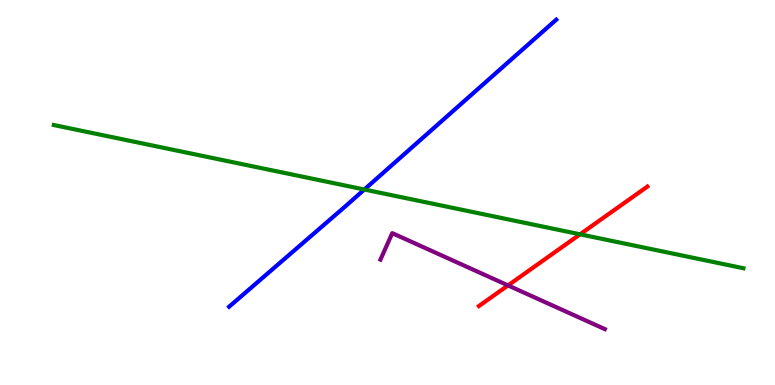[{'lines': ['blue', 'red'], 'intersections': []}, {'lines': ['green', 'red'], 'intersections': [{'x': 7.48, 'y': 3.91}]}, {'lines': ['purple', 'red'], 'intersections': [{'x': 6.56, 'y': 2.59}]}, {'lines': ['blue', 'green'], 'intersections': [{'x': 4.7, 'y': 5.08}]}, {'lines': ['blue', 'purple'], 'intersections': []}, {'lines': ['green', 'purple'], 'intersections': []}]